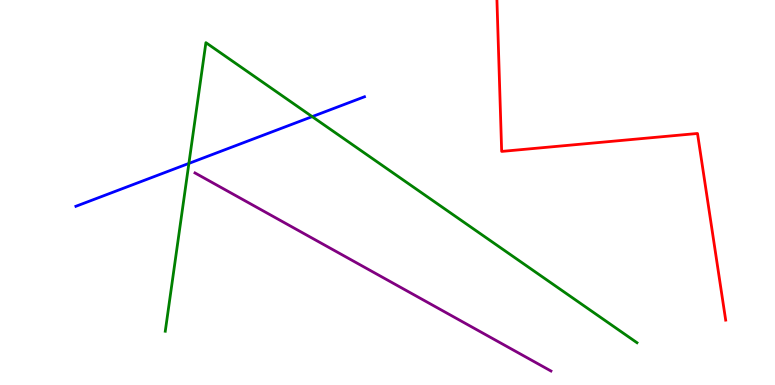[{'lines': ['blue', 'red'], 'intersections': []}, {'lines': ['green', 'red'], 'intersections': []}, {'lines': ['purple', 'red'], 'intersections': []}, {'lines': ['blue', 'green'], 'intersections': [{'x': 2.44, 'y': 5.76}, {'x': 4.03, 'y': 6.97}]}, {'lines': ['blue', 'purple'], 'intersections': []}, {'lines': ['green', 'purple'], 'intersections': []}]